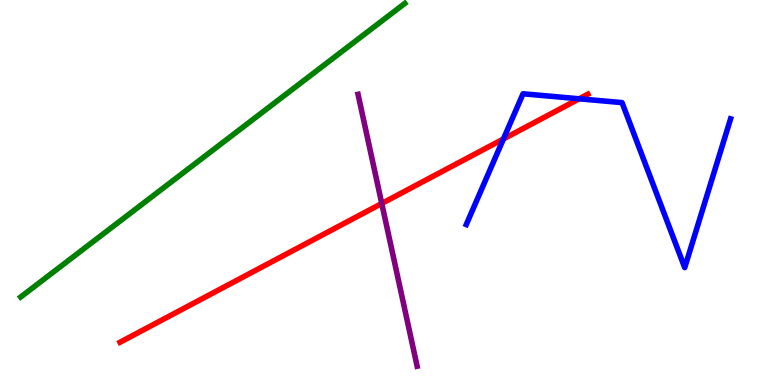[{'lines': ['blue', 'red'], 'intersections': [{'x': 6.5, 'y': 6.39}, {'x': 7.47, 'y': 7.43}]}, {'lines': ['green', 'red'], 'intersections': []}, {'lines': ['purple', 'red'], 'intersections': [{'x': 4.93, 'y': 4.71}]}, {'lines': ['blue', 'green'], 'intersections': []}, {'lines': ['blue', 'purple'], 'intersections': []}, {'lines': ['green', 'purple'], 'intersections': []}]